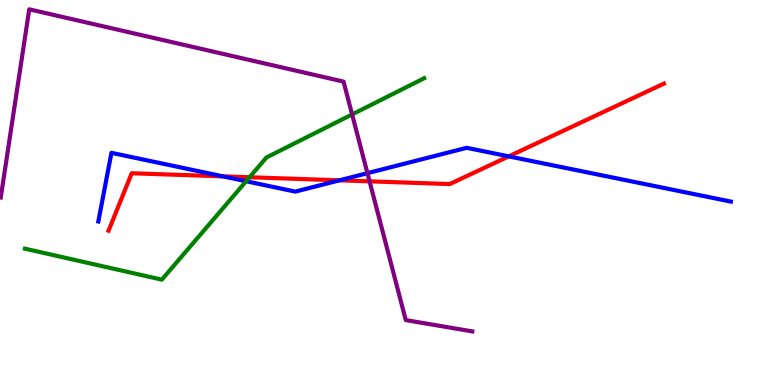[{'lines': ['blue', 'red'], 'intersections': [{'x': 2.88, 'y': 5.42}, {'x': 4.38, 'y': 5.32}, {'x': 6.56, 'y': 5.94}]}, {'lines': ['green', 'red'], 'intersections': [{'x': 3.22, 'y': 5.4}]}, {'lines': ['purple', 'red'], 'intersections': [{'x': 4.77, 'y': 5.29}]}, {'lines': ['blue', 'green'], 'intersections': [{'x': 3.18, 'y': 5.29}]}, {'lines': ['blue', 'purple'], 'intersections': [{'x': 4.74, 'y': 5.5}]}, {'lines': ['green', 'purple'], 'intersections': [{'x': 4.54, 'y': 7.03}]}]